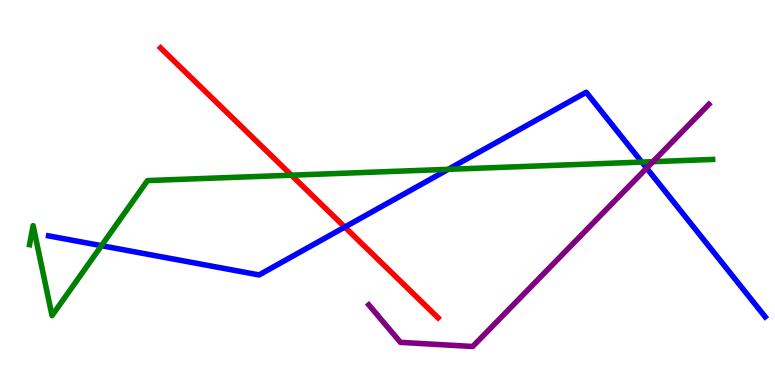[{'lines': ['blue', 'red'], 'intersections': [{'x': 4.45, 'y': 4.1}]}, {'lines': ['green', 'red'], 'intersections': [{'x': 3.76, 'y': 5.45}]}, {'lines': ['purple', 'red'], 'intersections': []}, {'lines': ['blue', 'green'], 'intersections': [{'x': 1.31, 'y': 3.62}, {'x': 5.78, 'y': 5.6}, {'x': 8.28, 'y': 5.79}]}, {'lines': ['blue', 'purple'], 'intersections': [{'x': 8.34, 'y': 5.63}]}, {'lines': ['green', 'purple'], 'intersections': [{'x': 8.43, 'y': 5.8}]}]